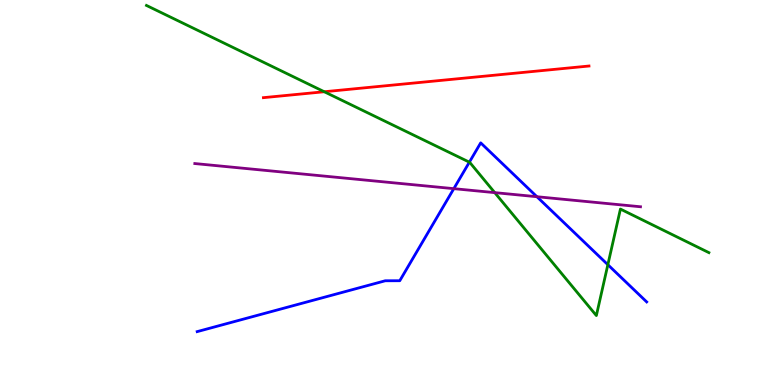[{'lines': ['blue', 'red'], 'intersections': []}, {'lines': ['green', 'red'], 'intersections': [{'x': 4.18, 'y': 7.62}]}, {'lines': ['purple', 'red'], 'intersections': []}, {'lines': ['blue', 'green'], 'intersections': [{'x': 6.06, 'y': 5.79}, {'x': 7.84, 'y': 3.12}]}, {'lines': ['blue', 'purple'], 'intersections': [{'x': 5.86, 'y': 5.1}, {'x': 6.93, 'y': 4.89}]}, {'lines': ['green', 'purple'], 'intersections': [{'x': 6.38, 'y': 5.0}]}]